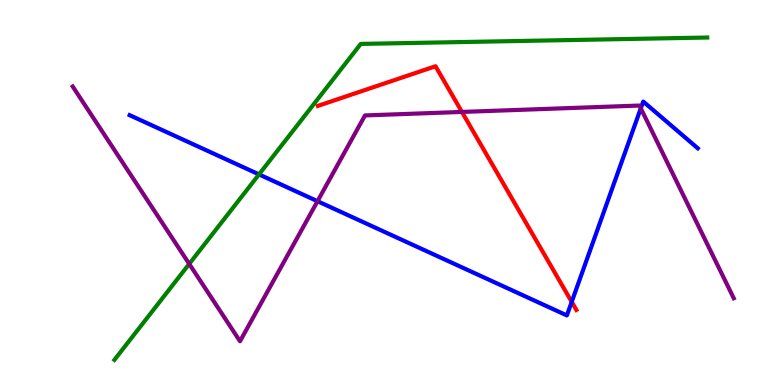[{'lines': ['blue', 'red'], 'intersections': [{'x': 7.38, 'y': 2.16}]}, {'lines': ['green', 'red'], 'intersections': []}, {'lines': ['purple', 'red'], 'intersections': [{'x': 5.96, 'y': 7.09}]}, {'lines': ['blue', 'green'], 'intersections': [{'x': 3.34, 'y': 5.47}]}, {'lines': ['blue', 'purple'], 'intersections': [{'x': 4.1, 'y': 4.77}, {'x': 8.27, 'y': 7.19}]}, {'lines': ['green', 'purple'], 'intersections': [{'x': 2.44, 'y': 3.15}]}]